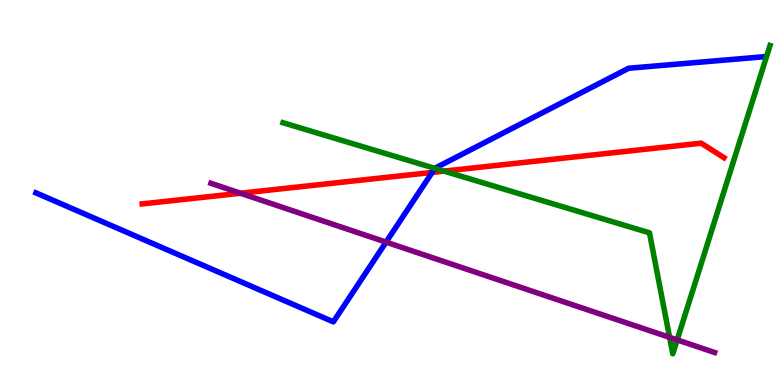[{'lines': ['blue', 'red'], 'intersections': [{'x': 5.58, 'y': 5.52}]}, {'lines': ['green', 'red'], 'intersections': [{'x': 5.73, 'y': 5.56}]}, {'lines': ['purple', 'red'], 'intersections': [{'x': 3.1, 'y': 4.98}]}, {'lines': ['blue', 'green'], 'intersections': [{'x': 5.61, 'y': 5.63}]}, {'lines': ['blue', 'purple'], 'intersections': [{'x': 4.98, 'y': 3.71}]}, {'lines': ['green', 'purple'], 'intersections': [{'x': 8.64, 'y': 1.24}, {'x': 8.74, 'y': 1.17}]}]